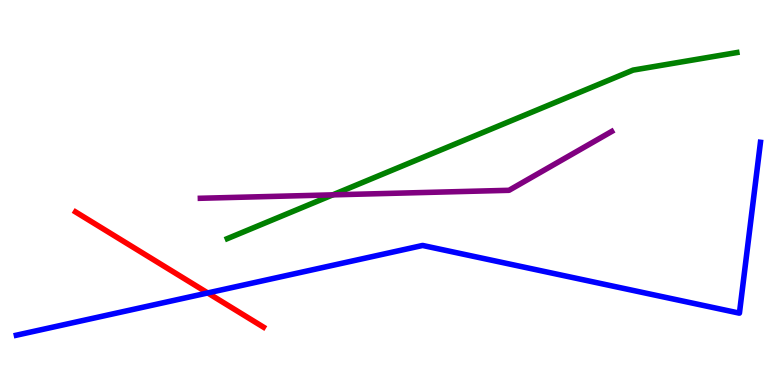[{'lines': ['blue', 'red'], 'intersections': [{'x': 2.68, 'y': 2.39}]}, {'lines': ['green', 'red'], 'intersections': []}, {'lines': ['purple', 'red'], 'intersections': []}, {'lines': ['blue', 'green'], 'intersections': []}, {'lines': ['blue', 'purple'], 'intersections': []}, {'lines': ['green', 'purple'], 'intersections': [{'x': 4.29, 'y': 4.94}]}]